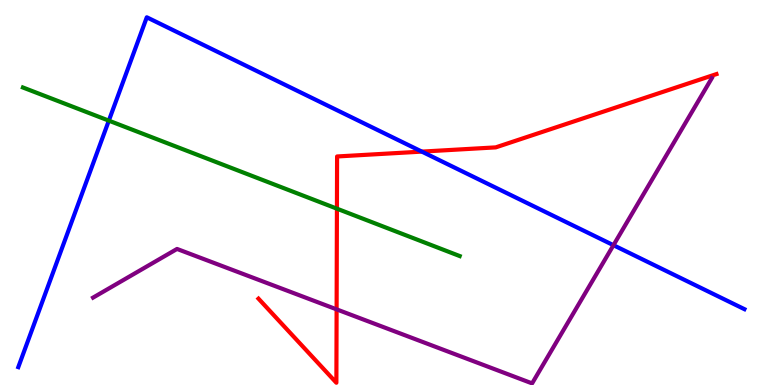[{'lines': ['blue', 'red'], 'intersections': [{'x': 5.44, 'y': 6.06}]}, {'lines': ['green', 'red'], 'intersections': [{'x': 4.35, 'y': 4.58}]}, {'lines': ['purple', 'red'], 'intersections': [{'x': 4.34, 'y': 1.96}]}, {'lines': ['blue', 'green'], 'intersections': [{'x': 1.4, 'y': 6.87}]}, {'lines': ['blue', 'purple'], 'intersections': [{'x': 7.92, 'y': 3.63}]}, {'lines': ['green', 'purple'], 'intersections': []}]